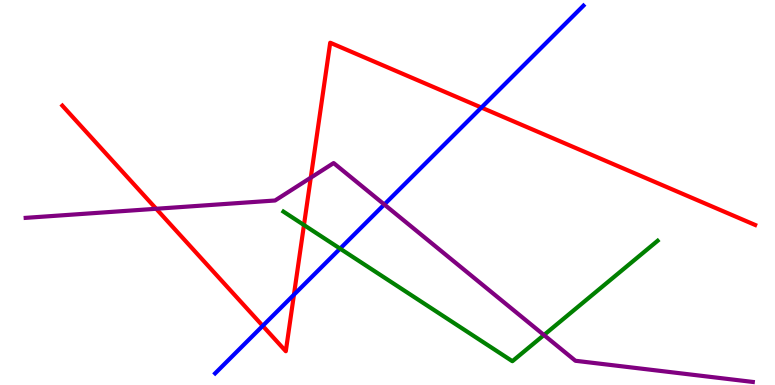[{'lines': ['blue', 'red'], 'intersections': [{'x': 3.39, 'y': 1.54}, {'x': 3.79, 'y': 2.35}, {'x': 6.21, 'y': 7.21}]}, {'lines': ['green', 'red'], 'intersections': [{'x': 3.92, 'y': 4.16}]}, {'lines': ['purple', 'red'], 'intersections': [{'x': 2.02, 'y': 4.58}, {'x': 4.01, 'y': 5.39}]}, {'lines': ['blue', 'green'], 'intersections': [{'x': 4.39, 'y': 3.54}]}, {'lines': ['blue', 'purple'], 'intersections': [{'x': 4.96, 'y': 4.69}]}, {'lines': ['green', 'purple'], 'intersections': [{'x': 7.02, 'y': 1.3}]}]